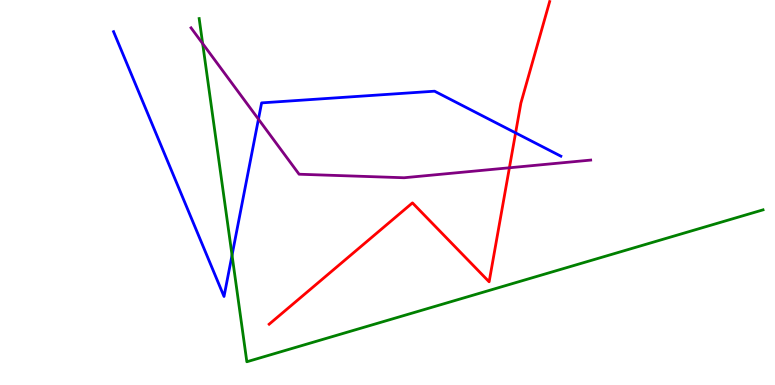[{'lines': ['blue', 'red'], 'intersections': [{'x': 6.65, 'y': 6.55}]}, {'lines': ['green', 'red'], 'intersections': []}, {'lines': ['purple', 'red'], 'intersections': [{'x': 6.57, 'y': 5.64}]}, {'lines': ['blue', 'green'], 'intersections': [{'x': 2.99, 'y': 3.37}]}, {'lines': ['blue', 'purple'], 'intersections': [{'x': 3.33, 'y': 6.9}]}, {'lines': ['green', 'purple'], 'intersections': [{'x': 2.61, 'y': 8.87}]}]